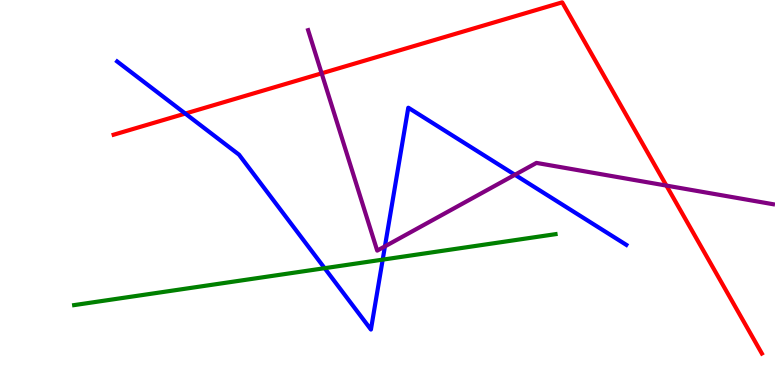[{'lines': ['blue', 'red'], 'intersections': [{'x': 2.39, 'y': 7.05}]}, {'lines': ['green', 'red'], 'intersections': []}, {'lines': ['purple', 'red'], 'intersections': [{'x': 4.15, 'y': 8.1}, {'x': 8.6, 'y': 5.18}]}, {'lines': ['blue', 'green'], 'intersections': [{'x': 4.19, 'y': 3.03}, {'x': 4.94, 'y': 3.26}]}, {'lines': ['blue', 'purple'], 'intersections': [{'x': 4.97, 'y': 3.6}, {'x': 6.64, 'y': 5.46}]}, {'lines': ['green', 'purple'], 'intersections': []}]